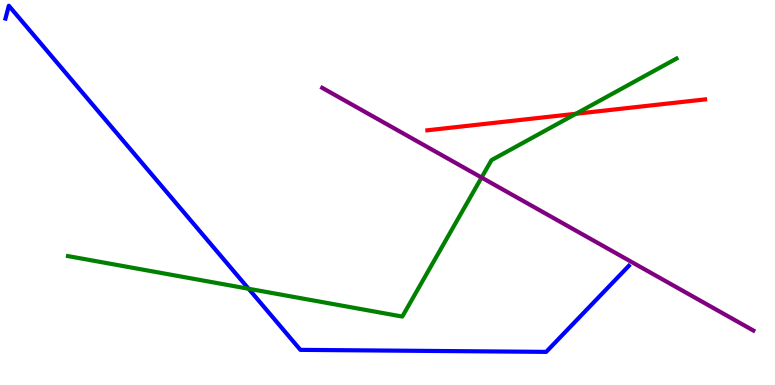[{'lines': ['blue', 'red'], 'intersections': []}, {'lines': ['green', 'red'], 'intersections': [{'x': 7.43, 'y': 7.04}]}, {'lines': ['purple', 'red'], 'intersections': []}, {'lines': ['blue', 'green'], 'intersections': [{'x': 3.21, 'y': 2.5}]}, {'lines': ['blue', 'purple'], 'intersections': []}, {'lines': ['green', 'purple'], 'intersections': [{'x': 6.21, 'y': 5.39}]}]